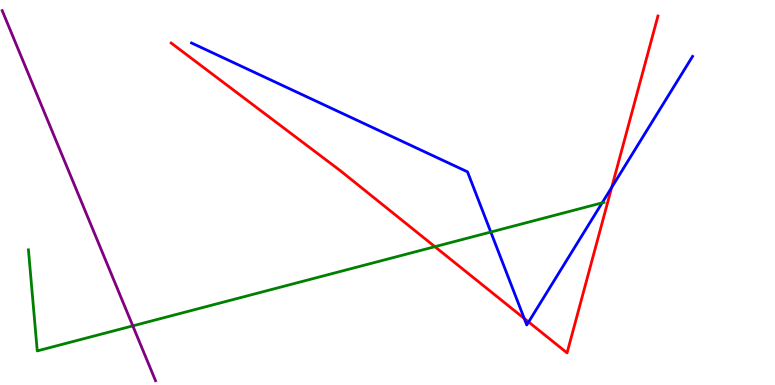[{'lines': ['blue', 'red'], 'intersections': [{'x': 6.76, 'y': 1.73}, {'x': 6.82, 'y': 1.64}, {'x': 7.89, 'y': 5.13}]}, {'lines': ['green', 'red'], 'intersections': [{'x': 5.61, 'y': 3.59}]}, {'lines': ['purple', 'red'], 'intersections': []}, {'lines': ['blue', 'green'], 'intersections': [{'x': 6.33, 'y': 3.97}, {'x': 7.77, 'y': 4.73}]}, {'lines': ['blue', 'purple'], 'intersections': []}, {'lines': ['green', 'purple'], 'intersections': [{'x': 1.71, 'y': 1.54}]}]